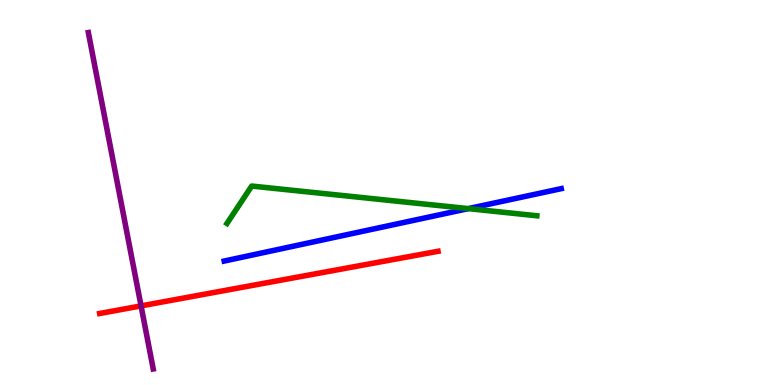[{'lines': ['blue', 'red'], 'intersections': []}, {'lines': ['green', 'red'], 'intersections': []}, {'lines': ['purple', 'red'], 'intersections': [{'x': 1.82, 'y': 2.05}]}, {'lines': ['blue', 'green'], 'intersections': [{'x': 6.04, 'y': 4.58}]}, {'lines': ['blue', 'purple'], 'intersections': []}, {'lines': ['green', 'purple'], 'intersections': []}]